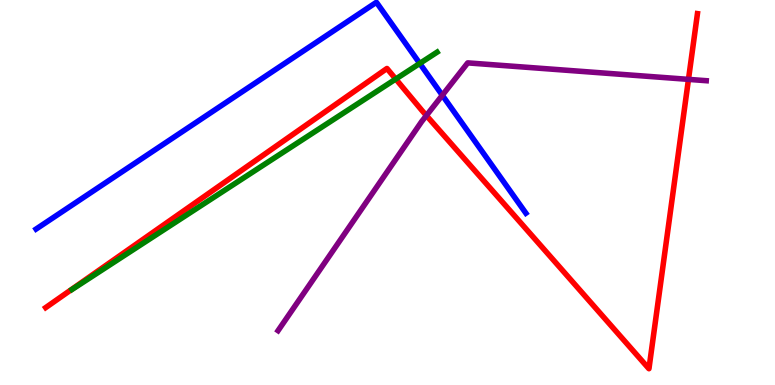[{'lines': ['blue', 'red'], 'intersections': []}, {'lines': ['green', 'red'], 'intersections': [{'x': 5.11, 'y': 7.95}]}, {'lines': ['purple', 'red'], 'intersections': [{'x': 5.5, 'y': 7.0}, {'x': 8.88, 'y': 7.94}]}, {'lines': ['blue', 'green'], 'intersections': [{'x': 5.42, 'y': 8.35}]}, {'lines': ['blue', 'purple'], 'intersections': [{'x': 5.71, 'y': 7.53}]}, {'lines': ['green', 'purple'], 'intersections': []}]